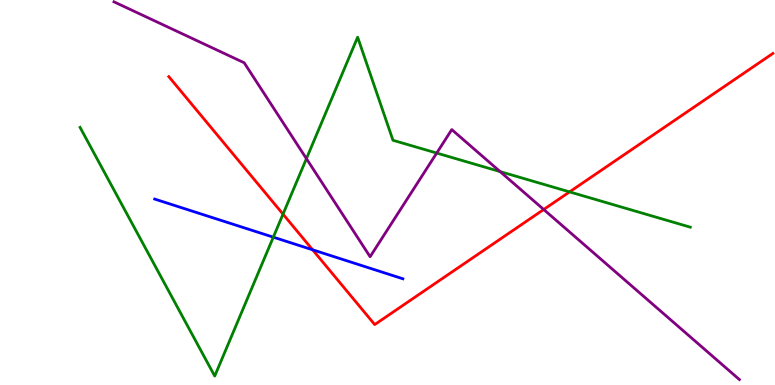[{'lines': ['blue', 'red'], 'intersections': [{'x': 4.03, 'y': 3.51}]}, {'lines': ['green', 'red'], 'intersections': [{'x': 3.65, 'y': 4.44}, {'x': 7.35, 'y': 5.02}]}, {'lines': ['purple', 'red'], 'intersections': [{'x': 7.02, 'y': 4.56}]}, {'lines': ['blue', 'green'], 'intersections': [{'x': 3.53, 'y': 3.84}]}, {'lines': ['blue', 'purple'], 'intersections': []}, {'lines': ['green', 'purple'], 'intersections': [{'x': 3.95, 'y': 5.88}, {'x': 5.63, 'y': 6.02}, {'x': 6.45, 'y': 5.54}]}]